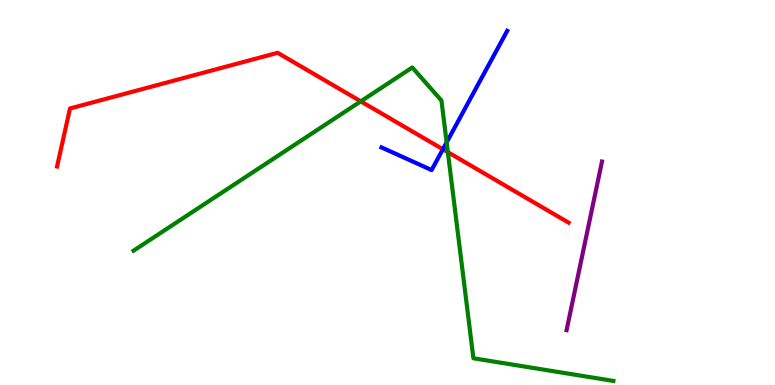[{'lines': ['blue', 'red'], 'intersections': [{'x': 5.71, 'y': 6.12}]}, {'lines': ['green', 'red'], 'intersections': [{'x': 4.66, 'y': 7.37}, {'x': 5.78, 'y': 6.05}]}, {'lines': ['purple', 'red'], 'intersections': []}, {'lines': ['blue', 'green'], 'intersections': [{'x': 5.76, 'y': 6.3}]}, {'lines': ['blue', 'purple'], 'intersections': []}, {'lines': ['green', 'purple'], 'intersections': []}]